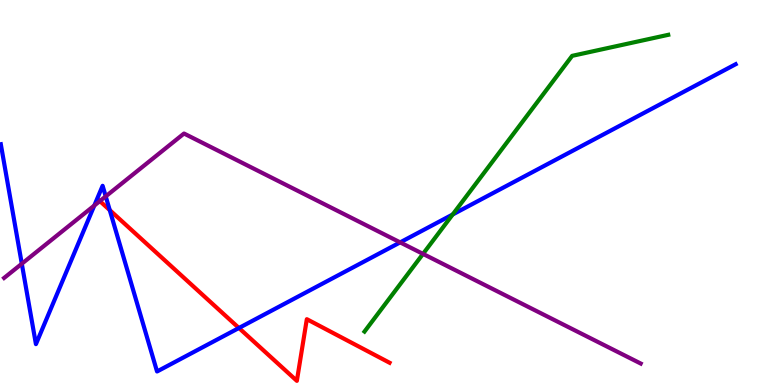[{'lines': ['blue', 'red'], 'intersections': [{'x': 1.42, 'y': 4.54}, {'x': 3.08, 'y': 1.48}]}, {'lines': ['green', 'red'], 'intersections': []}, {'lines': ['purple', 'red'], 'intersections': [{'x': 1.29, 'y': 4.78}]}, {'lines': ['blue', 'green'], 'intersections': [{'x': 5.84, 'y': 4.43}]}, {'lines': ['blue', 'purple'], 'intersections': [{'x': 0.281, 'y': 3.15}, {'x': 1.22, 'y': 4.66}, {'x': 1.36, 'y': 4.9}, {'x': 5.16, 'y': 3.7}]}, {'lines': ['green', 'purple'], 'intersections': [{'x': 5.46, 'y': 3.41}]}]